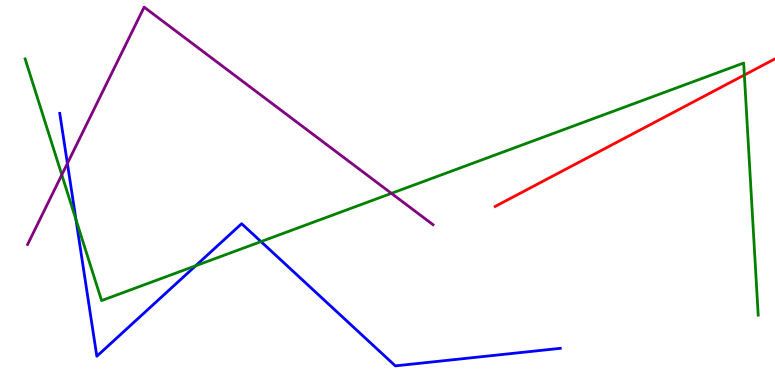[{'lines': ['blue', 'red'], 'intersections': []}, {'lines': ['green', 'red'], 'intersections': [{'x': 9.6, 'y': 8.05}]}, {'lines': ['purple', 'red'], 'intersections': []}, {'lines': ['blue', 'green'], 'intersections': [{'x': 0.98, 'y': 4.3}, {'x': 2.52, 'y': 3.1}, {'x': 3.37, 'y': 3.72}]}, {'lines': ['blue', 'purple'], 'intersections': [{'x': 0.87, 'y': 5.75}]}, {'lines': ['green', 'purple'], 'intersections': [{'x': 0.797, 'y': 5.46}, {'x': 5.05, 'y': 4.98}]}]